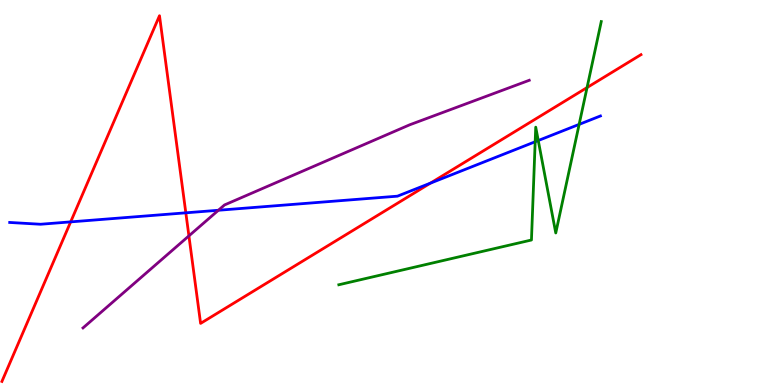[{'lines': ['blue', 'red'], 'intersections': [{'x': 0.912, 'y': 4.24}, {'x': 2.4, 'y': 4.47}, {'x': 5.55, 'y': 5.24}]}, {'lines': ['green', 'red'], 'intersections': [{'x': 7.57, 'y': 7.73}]}, {'lines': ['purple', 'red'], 'intersections': [{'x': 2.44, 'y': 3.87}]}, {'lines': ['blue', 'green'], 'intersections': [{'x': 6.91, 'y': 6.32}, {'x': 6.95, 'y': 6.35}, {'x': 7.47, 'y': 6.77}]}, {'lines': ['blue', 'purple'], 'intersections': [{'x': 2.82, 'y': 4.54}]}, {'lines': ['green', 'purple'], 'intersections': []}]